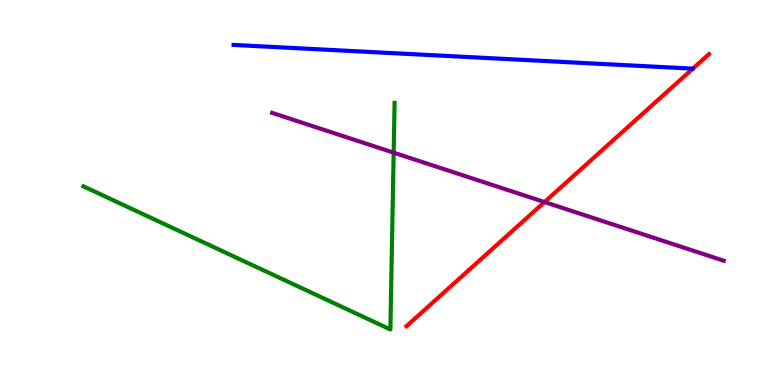[{'lines': ['blue', 'red'], 'intersections': []}, {'lines': ['green', 'red'], 'intersections': []}, {'lines': ['purple', 'red'], 'intersections': [{'x': 7.03, 'y': 4.75}]}, {'lines': ['blue', 'green'], 'intersections': []}, {'lines': ['blue', 'purple'], 'intersections': []}, {'lines': ['green', 'purple'], 'intersections': [{'x': 5.08, 'y': 6.03}]}]